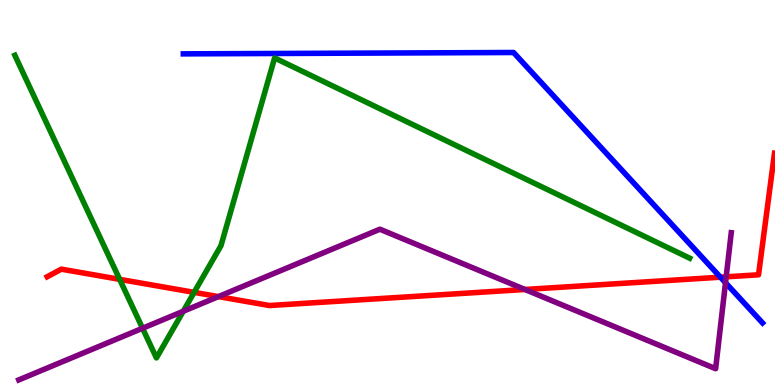[{'lines': ['blue', 'red'], 'intersections': [{'x': 9.3, 'y': 2.8}]}, {'lines': ['green', 'red'], 'intersections': [{'x': 1.54, 'y': 2.74}, {'x': 2.5, 'y': 2.41}]}, {'lines': ['purple', 'red'], 'intersections': [{'x': 2.82, 'y': 2.3}, {'x': 6.77, 'y': 2.48}, {'x': 9.37, 'y': 2.81}]}, {'lines': ['blue', 'green'], 'intersections': []}, {'lines': ['blue', 'purple'], 'intersections': [{'x': 9.36, 'y': 2.66}]}, {'lines': ['green', 'purple'], 'intersections': [{'x': 1.84, 'y': 1.47}, {'x': 2.36, 'y': 1.91}]}]